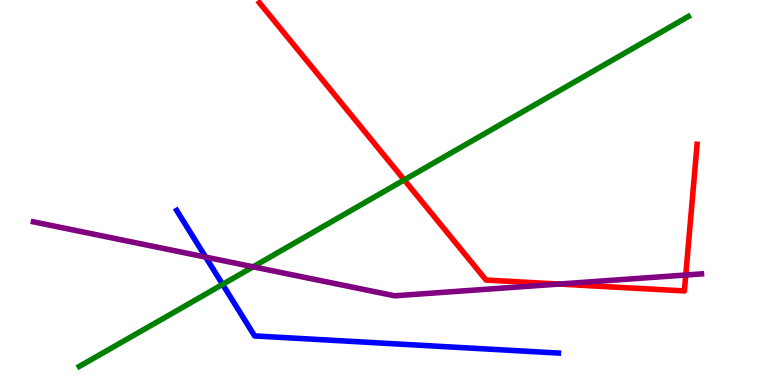[{'lines': ['blue', 'red'], 'intersections': []}, {'lines': ['green', 'red'], 'intersections': [{'x': 5.22, 'y': 5.33}]}, {'lines': ['purple', 'red'], 'intersections': [{'x': 7.21, 'y': 2.62}, {'x': 8.85, 'y': 2.86}]}, {'lines': ['blue', 'green'], 'intersections': [{'x': 2.87, 'y': 2.61}]}, {'lines': ['blue', 'purple'], 'intersections': [{'x': 2.65, 'y': 3.32}]}, {'lines': ['green', 'purple'], 'intersections': [{'x': 3.27, 'y': 3.07}]}]